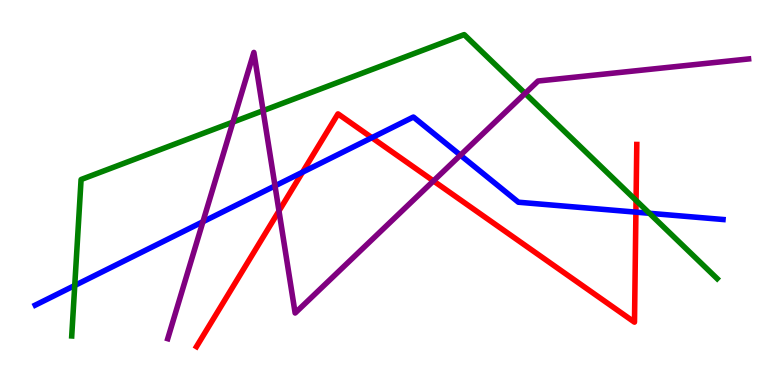[{'lines': ['blue', 'red'], 'intersections': [{'x': 3.9, 'y': 5.53}, {'x': 4.8, 'y': 6.42}, {'x': 8.21, 'y': 4.49}]}, {'lines': ['green', 'red'], 'intersections': [{'x': 8.21, 'y': 4.79}]}, {'lines': ['purple', 'red'], 'intersections': [{'x': 3.6, 'y': 4.52}, {'x': 5.59, 'y': 5.3}]}, {'lines': ['blue', 'green'], 'intersections': [{'x': 0.964, 'y': 2.58}, {'x': 8.38, 'y': 4.46}]}, {'lines': ['blue', 'purple'], 'intersections': [{'x': 2.62, 'y': 4.24}, {'x': 3.55, 'y': 5.17}, {'x': 5.94, 'y': 5.97}]}, {'lines': ['green', 'purple'], 'intersections': [{'x': 3.01, 'y': 6.83}, {'x': 3.39, 'y': 7.13}, {'x': 6.78, 'y': 7.57}]}]